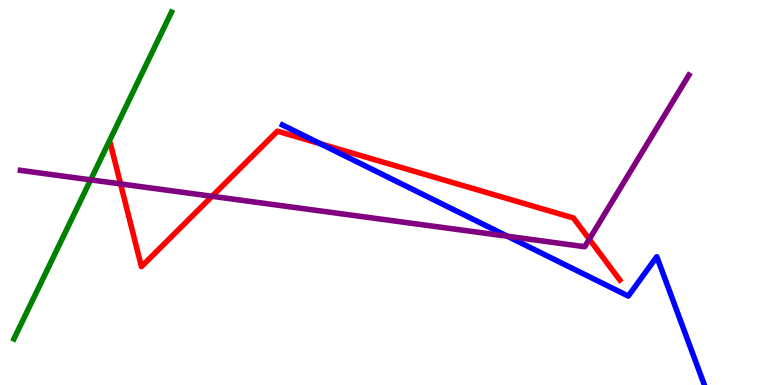[{'lines': ['blue', 'red'], 'intersections': [{'x': 4.14, 'y': 6.26}]}, {'lines': ['green', 'red'], 'intersections': []}, {'lines': ['purple', 'red'], 'intersections': [{'x': 1.56, 'y': 5.22}, {'x': 2.74, 'y': 4.9}, {'x': 7.6, 'y': 3.79}]}, {'lines': ['blue', 'green'], 'intersections': []}, {'lines': ['blue', 'purple'], 'intersections': [{'x': 6.55, 'y': 3.86}]}, {'lines': ['green', 'purple'], 'intersections': [{'x': 1.17, 'y': 5.33}]}]